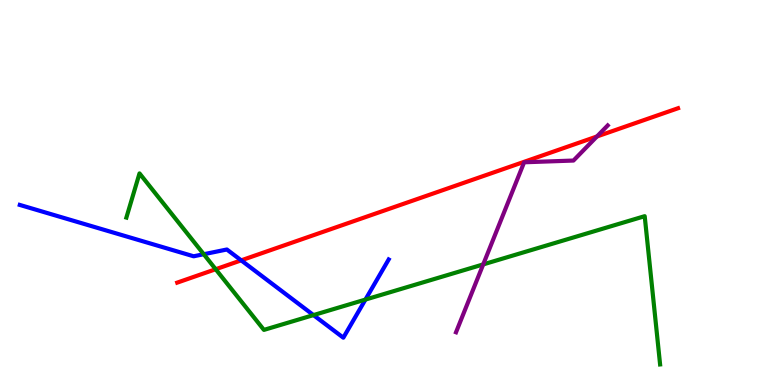[{'lines': ['blue', 'red'], 'intersections': [{'x': 3.11, 'y': 3.24}]}, {'lines': ['green', 'red'], 'intersections': [{'x': 2.78, 'y': 3.01}]}, {'lines': ['purple', 'red'], 'intersections': [{'x': 7.7, 'y': 6.46}]}, {'lines': ['blue', 'green'], 'intersections': [{'x': 2.63, 'y': 3.4}, {'x': 4.04, 'y': 1.82}, {'x': 4.72, 'y': 2.22}]}, {'lines': ['blue', 'purple'], 'intersections': []}, {'lines': ['green', 'purple'], 'intersections': [{'x': 6.24, 'y': 3.13}]}]